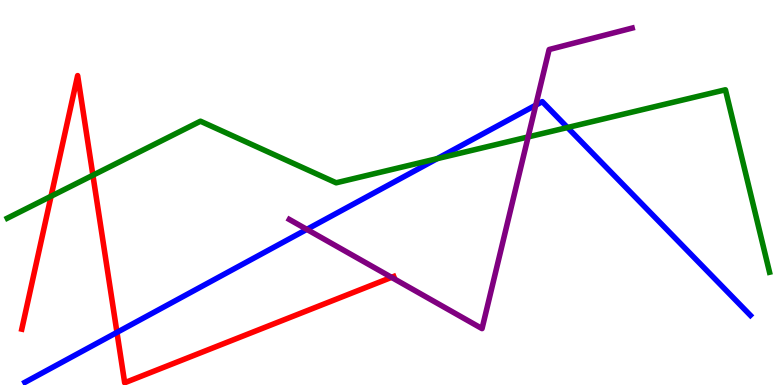[{'lines': ['blue', 'red'], 'intersections': [{'x': 1.51, 'y': 1.37}]}, {'lines': ['green', 'red'], 'intersections': [{'x': 0.659, 'y': 4.9}, {'x': 1.2, 'y': 5.45}]}, {'lines': ['purple', 'red'], 'intersections': [{'x': 5.05, 'y': 2.8}]}, {'lines': ['blue', 'green'], 'intersections': [{'x': 5.64, 'y': 5.88}, {'x': 7.32, 'y': 6.69}]}, {'lines': ['blue', 'purple'], 'intersections': [{'x': 3.96, 'y': 4.04}, {'x': 6.91, 'y': 7.27}]}, {'lines': ['green', 'purple'], 'intersections': [{'x': 6.81, 'y': 6.44}]}]